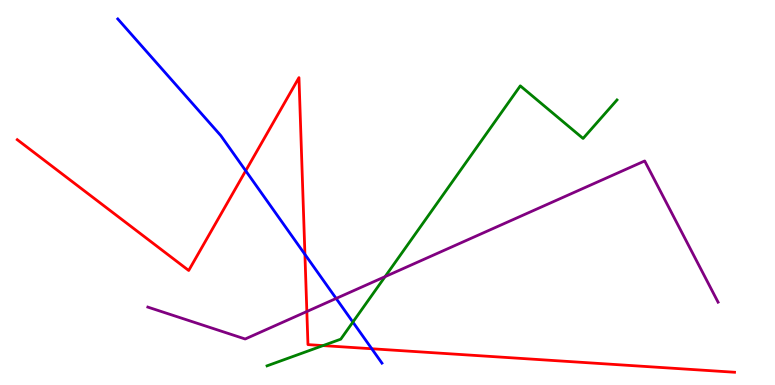[{'lines': ['blue', 'red'], 'intersections': [{'x': 3.17, 'y': 5.56}, {'x': 3.93, 'y': 3.39}, {'x': 4.8, 'y': 0.941}]}, {'lines': ['green', 'red'], 'intersections': [{'x': 4.17, 'y': 1.02}]}, {'lines': ['purple', 'red'], 'intersections': [{'x': 3.96, 'y': 1.91}]}, {'lines': ['blue', 'green'], 'intersections': [{'x': 4.55, 'y': 1.63}]}, {'lines': ['blue', 'purple'], 'intersections': [{'x': 4.34, 'y': 2.25}]}, {'lines': ['green', 'purple'], 'intersections': [{'x': 4.97, 'y': 2.81}]}]